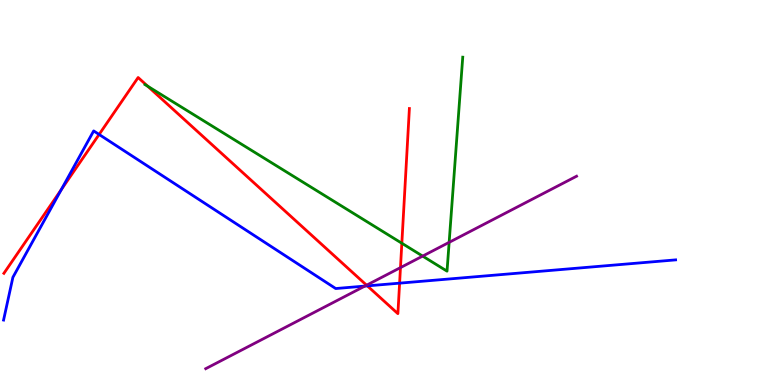[{'lines': ['blue', 'red'], 'intersections': [{'x': 0.791, 'y': 5.08}, {'x': 1.28, 'y': 6.51}, {'x': 4.74, 'y': 2.57}, {'x': 5.16, 'y': 2.65}]}, {'lines': ['green', 'red'], 'intersections': [{'x': 1.91, 'y': 7.76}, {'x': 5.19, 'y': 3.68}]}, {'lines': ['purple', 'red'], 'intersections': [{'x': 4.73, 'y': 2.59}, {'x': 5.17, 'y': 3.05}]}, {'lines': ['blue', 'green'], 'intersections': []}, {'lines': ['blue', 'purple'], 'intersections': [{'x': 4.71, 'y': 2.57}]}, {'lines': ['green', 'purple'], 'intersections': [{'x': 5.45, 'y': 3.35}, {'x': 5.8, 'y': 3.71}]}]